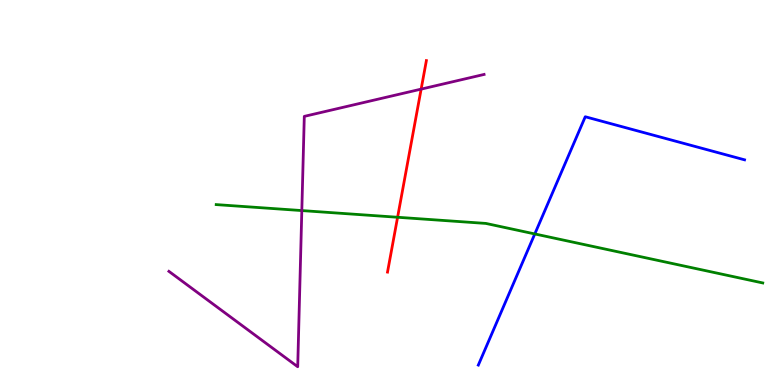[{'lines': ['blue', 'red'], 'intersections': []}, {'lines': ['green', 'red'], 'intersections': [{'x': 5.13, 'y': 4.36}]}, {'lines': ['purple', 'red'], 'intersections': [{'x': 5.43, 'y': 7.69}]}, {'lines': ['blue', 'green'], 'intersections': [{'x': 6.9, 'y': 3.92}]}, {'lines': ['blue', 'purple'], 'intersections': []}, {'lines': ['green', 'purple'], 'intersections': [{'x': 3.89, 'y': 4.53}]}]